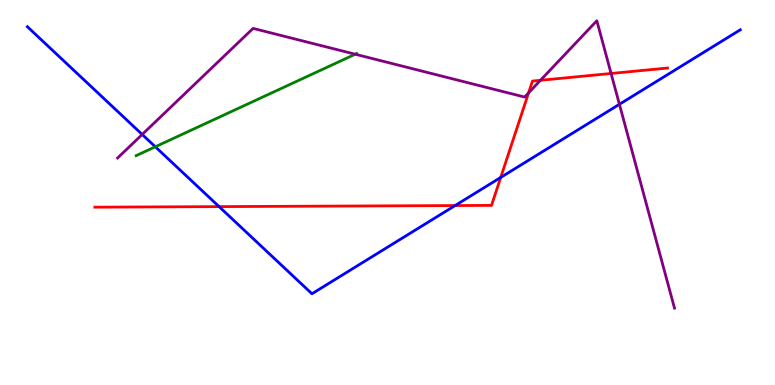[{'lines': ['blue', 'red'], 'intersections': [{'x': 2.83, 'y': 4.63}, {'x': 5.87, 'y': 4.66}, {'x': 6.46, 'y': 5.39}]}, {'lines': ['green', 'red'], 'intersections': []}, {'lines': ['purple', 'red'], 'intersections': [{'x': 6.82, 'y': 7.59}, {'x': 6.97, 'y': 7.91}, {'x': 7.88, 'y': 8.09}]}, {'lines': ['blue', 'green'], 'intersections': [{'x': 2.0, 'y': 6.19}]}, {'lines': ['blue', 'purple'], 'intersections': [{'x': 1.83, 'y': 6.51}, {'x': 7.99, 'y': 7.29}]}, {'lines': ['green', 'purple'], 'intersections': [{'x': 4.58, 'y': 8.59}]}]